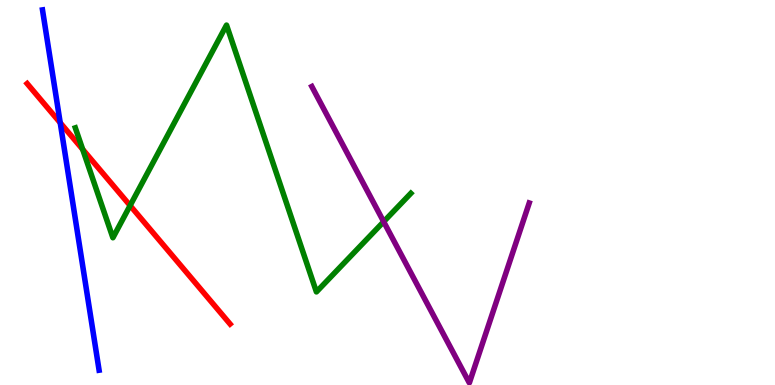[{'lines': ['blue', 'red'], 'intersections': [{'x': 0.777, 'y': 6.81}]}, {'lines': ['green', 'red'], 'intersections': [{'x': 1.07, 'y': 6.12}, {'x': 1.68, 'y': 4.66}]}, {'lines': ['purple', 'red'], 'intersections': []}, {'lines': ['blue', 'green'], 'intersections': []}, {'lines': ['blue', 'purple'], 'intersections': []}, {'lines': ['green', 'purple'], 'intersections': [{'x': 4.95, 'y': 4.24}]}]